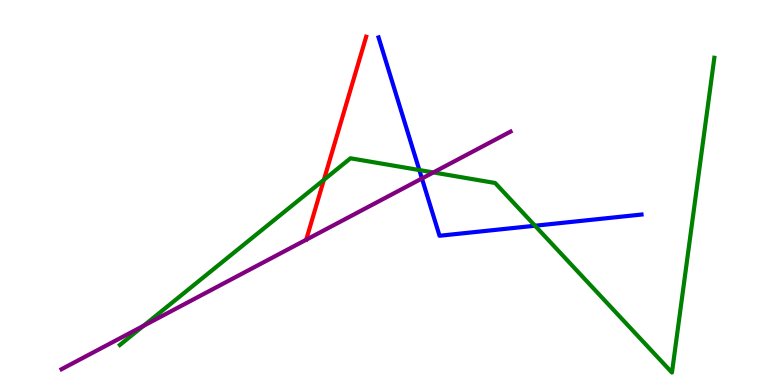[{'lines': ['blue', 'red'], 'intersections': []}, {'lines': ['green', 'red'], 'intersections': [{'x': 4.18, 'y': 5.33}]}, {'lines': ['purple', 'red'], 'intersections': []}, {'lines': ['blue', 'green'], 'intersections': [{'x': 5.41, 'y': 5.58}, {'x': 6.9, 'y': 4.14}]}, {'lines': ['blue', 'purple'], 'intersections': [{'x': 5.44, 'y': 5.36}]}, {'lines': ['green', 'purple'], 'intersections': [{'x': 1.85, 'y': 1.54}, {'x': 5.59, 'y': 5.52}]}]